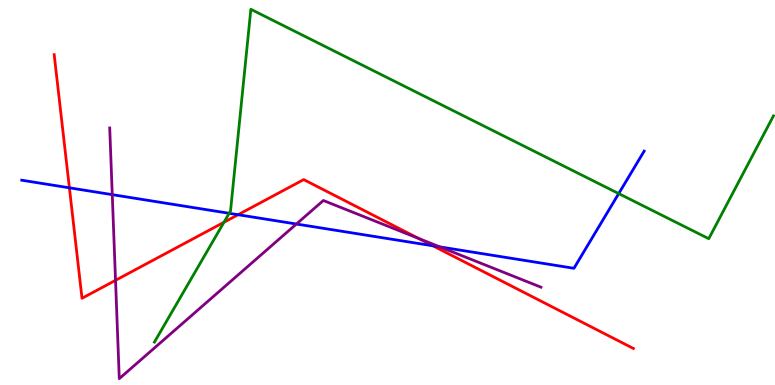[{'lines': ['blue', 'red'], 'intersections': [{'x': 0.895, 'y': 5.12}, {'x': 3.07, 'y': 4.42}, {'x': 5.59, 'y': 3.62}]}, {'lines': ['green', 'red'], 'intersections': [{'x': 2.89, 'y': 4.23}]}, {'lines': ['purple', 'red'], 'intersections': [{'x': 1.49, 'y': 2.72}, {'x': 5.4, 'y': 3.81}]}, {'lines': ['blue', 'green'], 'intersections': [{'x': 2.96, 'y': 4.46}, {'x': 7.98, 'y': 4.97}]}, {'lines': ['blue', 'purple'], 'intersections': [{'x': 1.45, 'y': 4.94}, {'x': 3.82, 'y': 4.18}, {'x': 5.68, 'y': 3.59}]}, {'lines': ['green', 'purple'], 'intersections': []}]